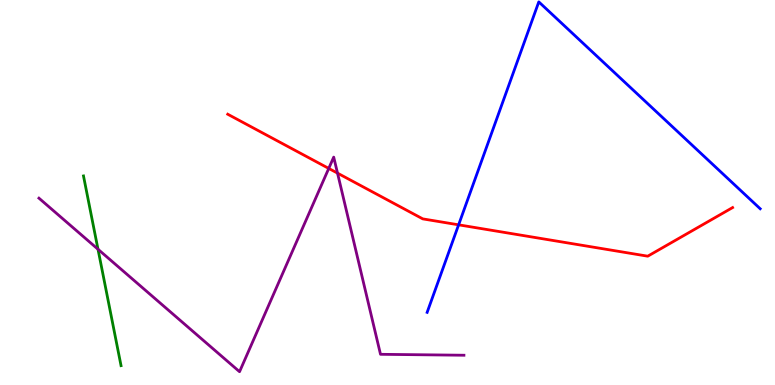[{'lines': ['blue', 'red'], 'intersections': [{'x': 5.92, 'y': 4.16}]}, {'lines': ['green', 'red'], 'intersections': []}, {'lines': ['purple', 'red'], 'intersections': [{'x': 4.24, 'y': 5.63}, {'x': 4.36, 'y': 5.5}]}, {'lines': ['blue', 'green'], 'intersections': []}, {'lines': ['blue', 'purple'], 'intersections': []}, {'lines': ['green', 'purple'], 'intersections': [{'x': 1.26, 'y': 3.53}]}]